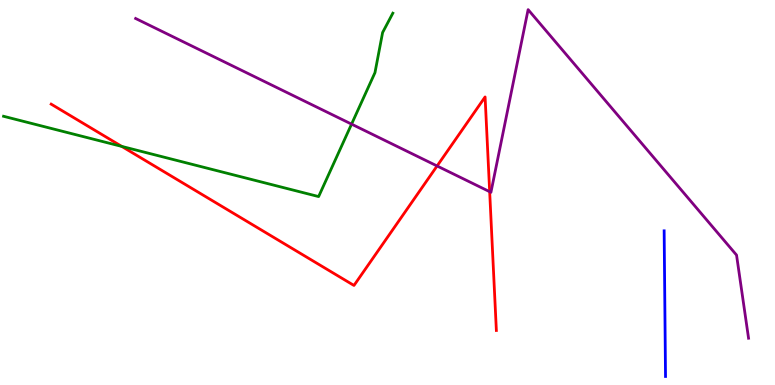[{'lines': ['blue', 'red'], 'intersections': []}, {'lines': ['green', 'red'], 'intersections': [{'x': 1.57, 'y': 6.2}]}, {'lines': ['purple', 'red'], 'intersections': [{'x': 5.64, 'y': 5.69}, {'x': 6.32, 'y': 5.02}]}, {'lines': ['blue', 'green'], 'intersections': []}, {'lines': ['blue', 'purple'], 'intersections': []}, {'lines': ['green', 'purple'], 'intersections': [{'x': 4.54, 'y': 6.78}]}]